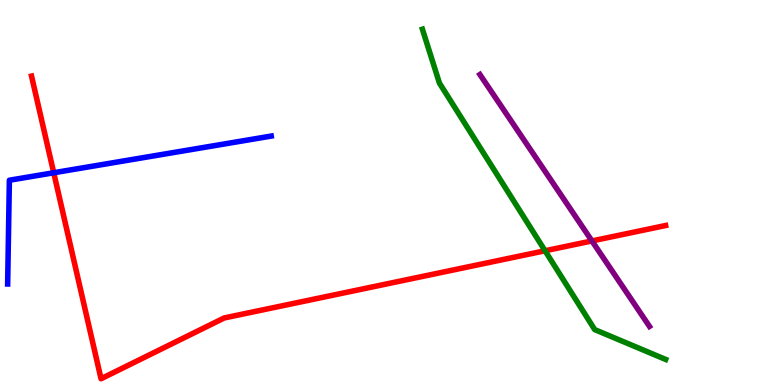[{'lines': ['blue', 'red'], 'intersections': [{'x': 0.693, 'y': 5.51}]}, {'lines': ['green', 'red'], 'intersections': [{'x': 7.03, 'y': 3.49}]}, {'lines': ['purple', 'red'], 'intersections': [{'x': 7.64, 'y': 3.74}]}, {'lines': ['blue', 'green'], 'intersections': []}, {'lines': ['blue', 'purple'], 'intersections': []}, {'lines': ['green', 'purple'], 'intersections': []}]